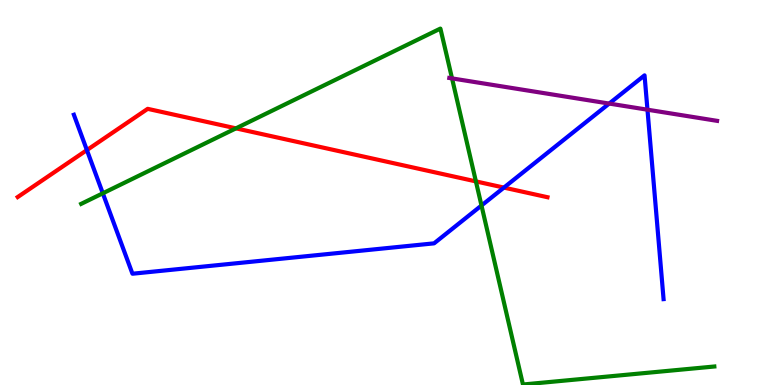[{'lines': ['blue', 'red'], 'intersections': [{'x': 1.12, 'y': 6.1}, {'x': 6.5, 'y': 5.13}]}, {'lines': ['green', 'red'], 'intersections': [{'x': 3.04, 'y': 6.67}, {'x': 6.14, 'y': 5.29}]}, {'lines': ['purple', 'red'], 'intersections': []}, {'lines': ['blue', 'green'], 'intersections': [{'x': 1.33, 'y': 4.98}, {'x': 6.21, 'y': 4.66}]}, {'lines': ['blue', 'purple'], 'intersections': [{'x': 7.86, 'y': 7.31}, {'x': 8.35, 'y': 7.15}]}, {'lines': ['green', 'purple'], 'intersections': [{'x': 5.83, 'y': 7.96}]}]